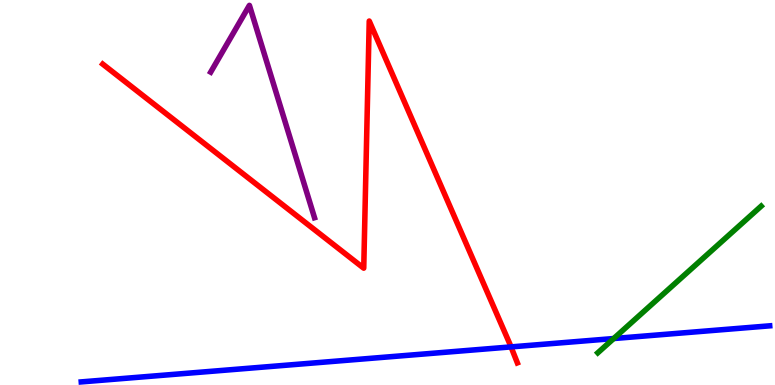[{'lines': ['blue', 'red'], 'intersections': [{'x': 6.59, 'y': 0.99}]}, {'lines': ['green', 'red'], 'intersections': []}, {'lines': ['purple', 'red'], 'intersections': []}, {'lines': ['blue', 'green'], 'intersections': [{'x': 7.92, 'y': 1.21}]}, {'lines': ['blue', 'purple'], 'intersections': []}, {'lines': ['green', 'purple'], 'intersections': []}]